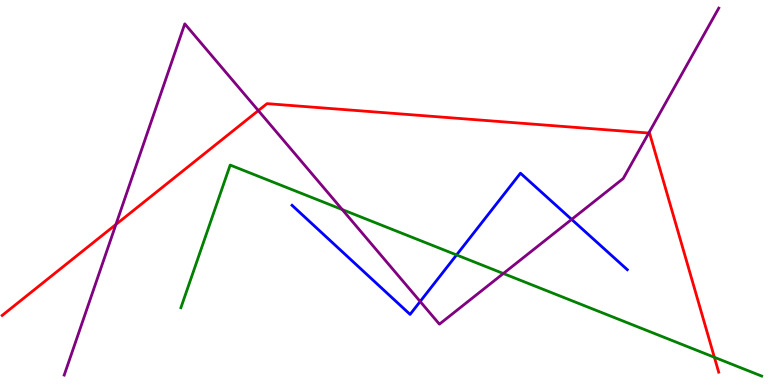[{'lines': ['blue', 'red'], 'intersections': []}, {'lines': ['green', 'red'], 'intersections': [{'x': 9.22, 'y': 0.72}]}, {'lines': ['purple', 'red'], 'intersections': [{'x': 1.5, 'y': 4.17}, {'x': 3.33, 'y': 7.13}, {'x': 8.37, 'y': 6.54}]}, {'lines': ['blue', 'green'], 'intersections': [{'x': 5.89, 'y': 3.38}]}, {'lines': ['blue', 'purple'], 'intersections': [{'x': 5.42, 'y': 2.17}, {'x': 7.38, 'y': 4.3}]}, {'lines': ['green', 'purple'], 'intersections': [{'x': 4.42, 'y': 4.56}, {'x': 6.49, 'y': 2.9}]}]